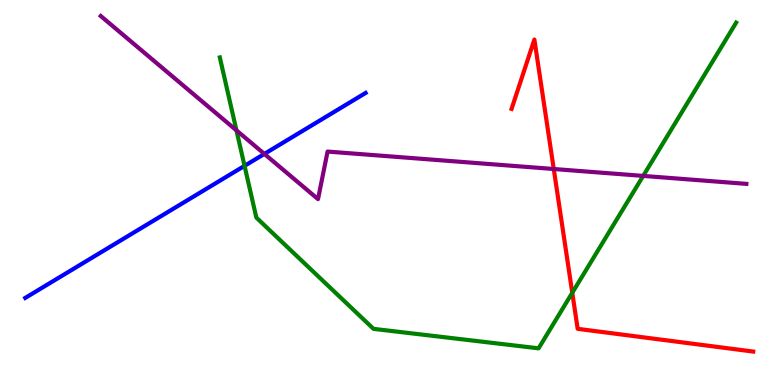[{'lines': ['blue', 'red'], 'intersections': []}, {'lines': ['green', 'red'], 'intersections': [{'x': 7.38, 'y': 2.4}]}, {'lines': ['purple', 'red'], 'intersections': [{'x': 7.15, 'y': 5.61}]}, {'lines': ['blue', 'green'], 'intersections': [{'x': 3.16, 'y': 5.69}]}, {'lines': ['blue', 'purple'], 'intersections': [{'x': 3.41, 'y': 6.0}]}, {'lines': ['green', 'purple'], 'intersections': [{'x': 3.05, 'y': 6.61}, {'x': 8.3, 'y': 5.43}]}]